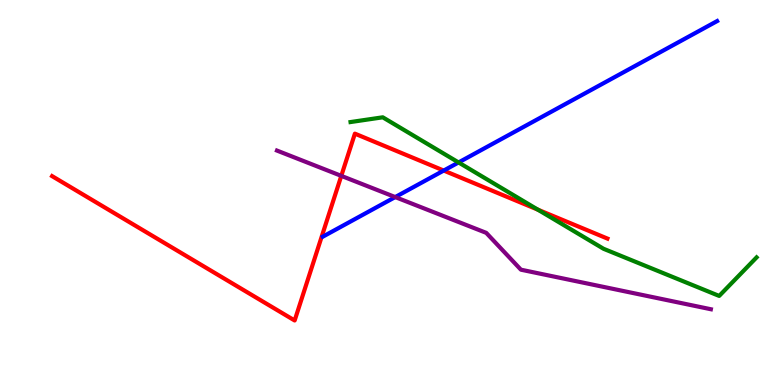[{'lines': ['blue', 'red'], 'intersections': [{'x': 5.73, 'y': 5.57}]}, {'lines': ['green', 'red'], 'intersections': [{'x': 6.94, 'y': 4.55}]}, {'lines': ['purple', 'red'], 'intersections': [{'x': 4.4, 'y': 5.43}]}, {'lines': ['blue', 'green'], 'intersections': [{'x': 5.92, 'y': 5.78}]}, {'lines': ['blue', 'purple'], 'intersections': [{'x': 5.1, 'y': 4.88}]}, {'lines': ['green', 'purple'], 'intersections': []}]